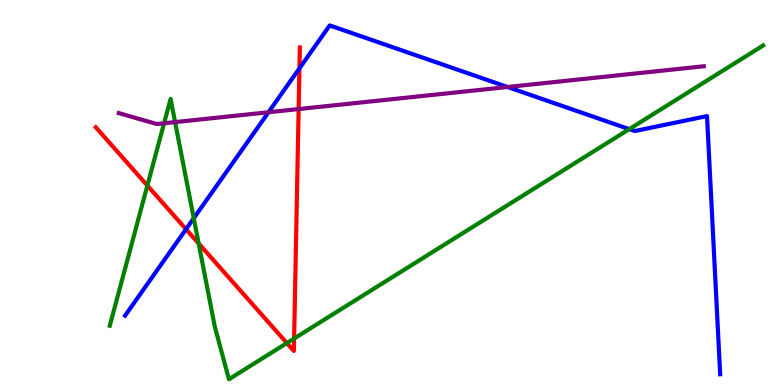[{'lines': ['blue', 'red'], 'intersections': [{'x': 2.4, 'y': 4.05}, {'x': 3.86, 'y': 8.22}]}, {'lines': ['green', 'red'], 'intersections': [{'x': 1.9, 'y': 5.18}, {'x': 2.56, 'y': 3.68}, {'x': 3.7, 'y': 1.09}, {'x': 3.79, 'y': 1.21}]}, {'lines': ['purple', 'red'], 'intersections': [{'x': 3.85, 'y': 7.17}]}, {'lines': ['blue', 'green'], 'intersections': [{'x': 2.5, 'y': 4.33}, {'x': 8.12, 'y': 6.65}]}, {'lines': ['blue', 'purple'], 'intersections': [{'x': 3.46, 'y': 7.08}, {'x': 6.55, 'y': 7.74}]}, {'lines': ['green', 'purple'], 'intersections': [{'x': 2.12, 'y': 6.8}, {'x': 2.26, 'y': 6.83}]}]